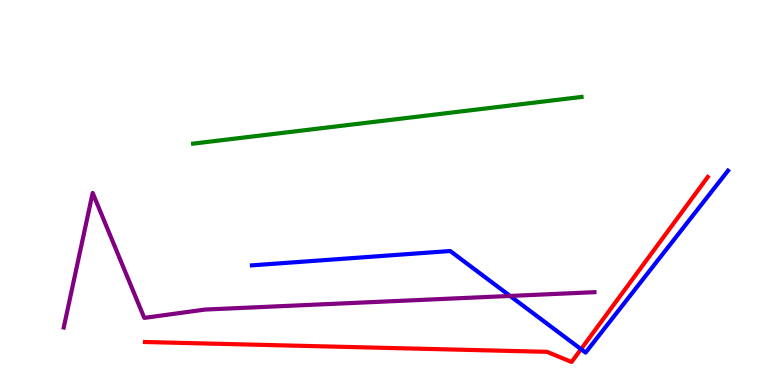[{'lines': ['blue', 'red'], 'intersections': [{'x': 7.5, 'y': 0.931}]}, {'lines': ['green', 'red'], 'intersections': []}, {'lines': ['purple', 'red'], 'intersections': []}, {'lines': ['blue', 'green'], 'intersections': []}, {'lines': ['blue', 'purple'], 'intersections': [{'x': 6.58, 'y': 2.31}]}, {'lines': ['green', 'purple'], 'intersections': []}]